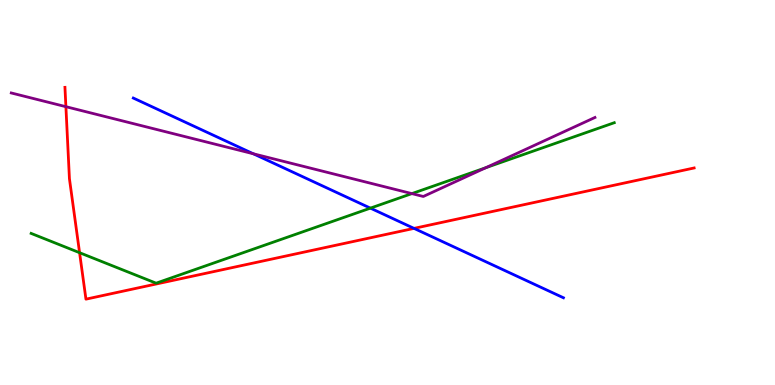[{'lines': ['blue', 'red'], 'intersections': [{'x': 5.34, 'y': 4.07}]}, {'lines': ['green', 'red'], 'intersections': [{'x': 1.03, 'y': 3.44}]}, {'lines': ['purple', 'red'], 'intersections': [{'x': 0.85, 'y': 7.23}]}, {'lines': ['blue', 'green'], 'intersections': [{'x': 4.78, 'y': 4.59}]}, {'lines': ['blue', 'purple'], 'intersections': [{'x': 3.27, 'y': 6.01}]}, {'lines': ['green', 'purple'], 'intersections': [{'x': 5.31, 'y': 4.97}, {'x': 6.27, 'y': 5.64}]}]